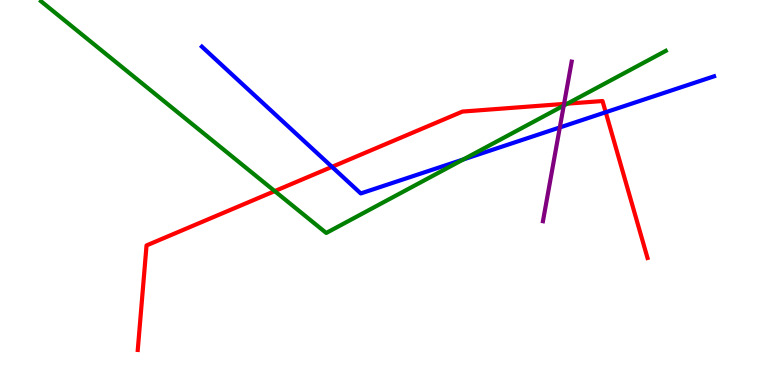[{'lines': ['blue', 'red'], 'intersections': [{'x': 4.28, 'y': 5.67}, {'x': 7.82, 'y': 7.08}]}, {'lines': ['green', 'red'], 'intersections': [{'x': 3.54, 'y': 5.04}, {'x': 7.32, 'y': 7.31}]}, {'lines': ['purple', 'red'], 'intersections': [{'x': 7.28, 'y': 7.3}]}, {'lines': ['blue', 'green'], 'intersections': [{'x': 5.98, 'y': 5.86}]}, {'lines': ['blue', 'purple'], 'intersections': [{'x': 7.22, 'y': 6.69}]}, {'lines': ['green', 'purple'], 'intersections': [{'x': 7.27, 'y': 7.26}]}]